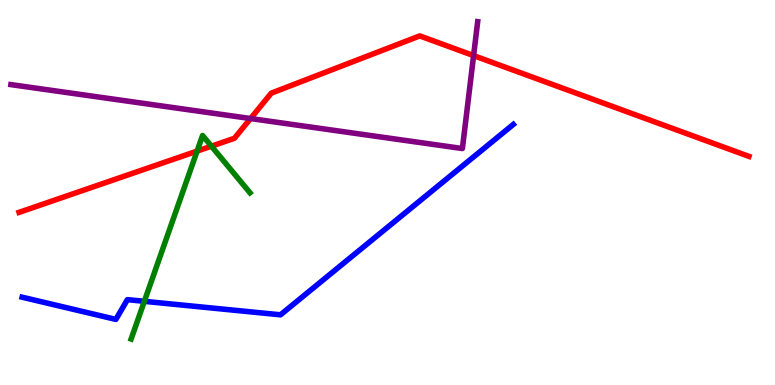[{'lines': ['blue', 'red'], 'intersections': []}, {'lines': ['green', 'red'], 'intersections': [{'x': 2.54, 'y': 6.07}, {'x': 2.73, 'y': 6.2}]}, {'lines': ['purple', 'red'], 'intersections': [{'x': 3.23, 'y': 6.92}, {'x': 6.11, 'y': 8.56}]}, {'lines': ['blue', 'green'], 'intersections': [{'x': 1.86, 'y': 2.17}]}, {'lines': ['blue', 'purple'], 'intersections': []}, {'lines': ['green', 'purple'], 'intersections': []}]